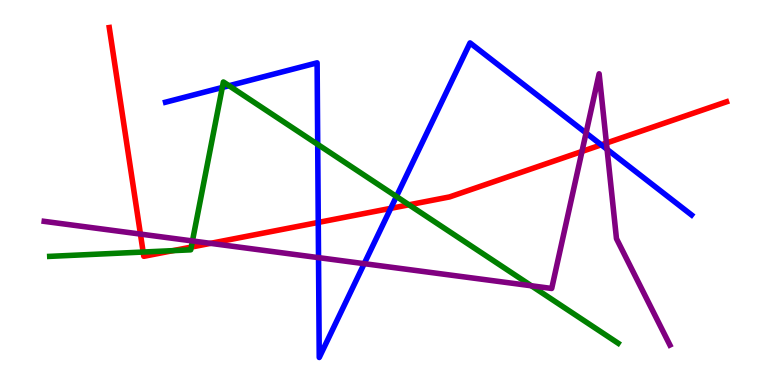[{'lines': ['blue', 'red'], 'intersections': [{'x': 4.11, 'y': 4.22}, {'x': 5.04, 'y': 4.59}, {'x': 7.76, 'y': 6.24}]}, {'lines': ['green', 'red'], 'intersections': [{'x': 1.85, 'y': 3.45}, {'x': 2.23, 'y': 3.49}, {'x': 2.47, 'y': 3.58}, {'x': 5.28, 'y': 4.68}]}, {'lines': ['purple', 'red'], 'intersections': [{'x': 1.81, 'y': 3.92}, {'x': 2.72, 'y': 3.68}, {'x': 7.51, 'y': 6.07}, {'x': 7.82, 'y': 6.28}]}, {'lines': ['blue', 'green'], 'intersections': [{'x': 2.87, 'y': 7.73}, {'x': 2.96, 'y': 7.77}, {'x': 4.1, 'y': 6.25}, {'x': 5.12, 'y': 4.9}]}, {'lines': ['blue', 'purple'], 'intersections': [{'x': 4.11, 'y': 3.31}, {'x': 4.7, 'y': 3.15}, {'x': 7.56, 'y': 6.55}, {'x': 7.83, 'y': 6.12}]}, {'lines': ['green', 'purple'], 'intersections': [{'x': 2.48, 'y': 3.74}, {'x': 6.86, 'y': 2.58}]}]